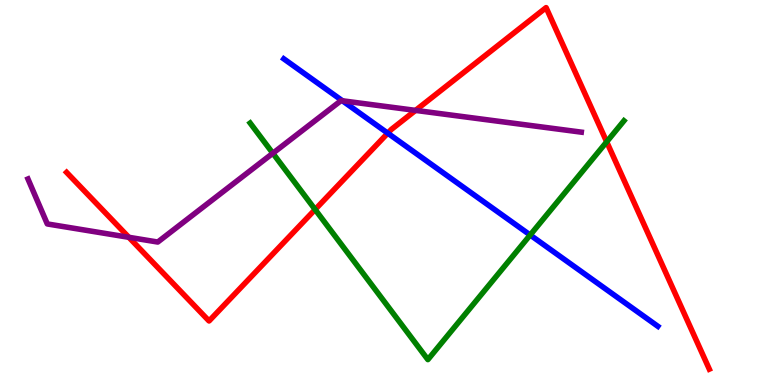[{'lines': ['blue', 'red'], 'intersections': [{'x': 5.0, 'y': 6.54}]}, {'lines': ['green', 'red'], 'intersections': [{'x': 4.07, 'y': 4.56}, {'x': 7.83, 'y': 6.32}]}, {'lines': ['purple', 'red'], 'intersections': [{'x': 1.66, 'y': 3.84}, {'x': 5.36, 'y': 7.13}]}, {'lines': ['blue', 'green'], 'intersections': [{'x': 6.84, 'y': 3.9}]}, {'lines': ['blue', 'purple'], 'intersections': [{'x': 4.42, 'y': 7.38}]}, {'lines': ['green', 'purple'], 'intersections': [{'x': 3.52, 'y': 6.02}]}]